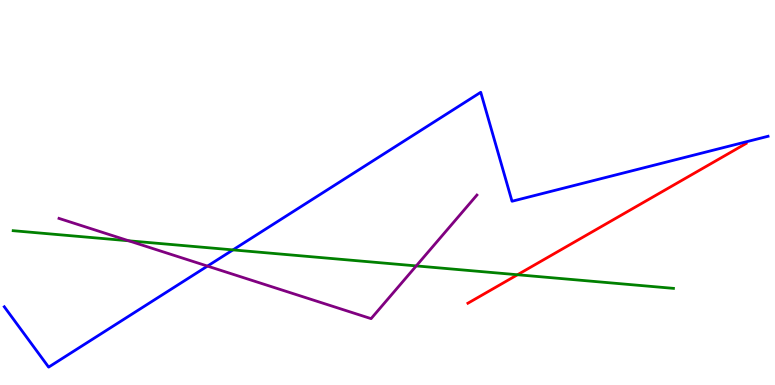[{'lines': ['blue', 'red'], 'intersections': []}, {'lines': ['green', 'red'], 'intersections': [{'x': 6.68, 'y': 2.86}]}, {'lines': ['purple', 'red'], 'intersections': []}, {'lines': ['blue', 'green'], 'intersections': [{'x': 3.01, 'y': 3.51}]}, {'lines': ['blue', 'purple'], 'intersections': [{'x': 2.68, 'y': 3.09}]}, {'lines': ['green', 'purple'], 'intersections': [{'x': 1.66, 'y': 3.75}, {'x': 5.37, 'y': 3.09}]}]